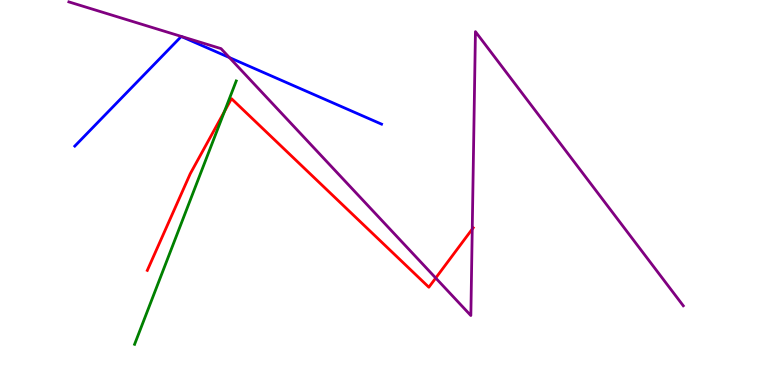[{'lines': ['blue', 'red'], 'intersections': []}, {'lines': ['green', 'red'], 'intersections': [{'x': 2.9, 'y': 7.11}]}, {'lines': ['purple', 'red'], 'intersections': [{'x': 5.62, 'y': 2.78}, {'x': 6.09, 'y': 4.05}]}, {'lines': ['blue', 'green'], 'intersections': []}, {'lines': ['blue', 'purple'], 'intersections': [{'x': 2.96, 'y': 8.51}]}, {'lines': ['green', 'purple'], 'intersections': []}]